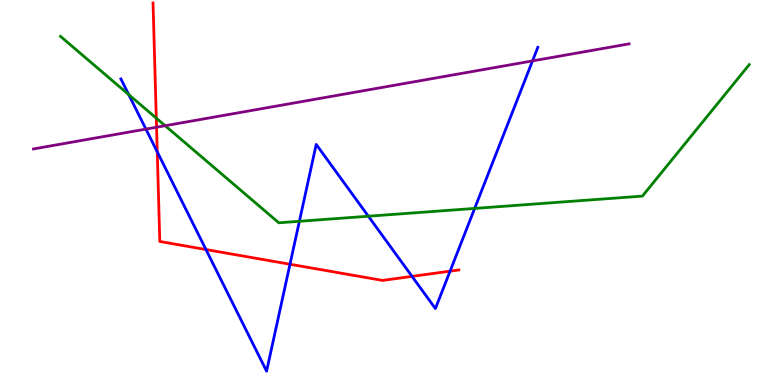[{'lines': ['blue', 'red'], 'intersections': [{'x': 2.03, 'y': 6.06}, {'x': 2.66, 'y': 3.52}, {'x': 3.74, 'y': 3.14}, {'x': 5.32, 'y': 2.82}, {'x': 5.81, 'y': 2.96}]}, {'lines': ['green', 'red'], 'intersections': [{'x': 2.02, 'y': 6.93}]}, {'lines': ['purple', 'red'], 'intersections': [{'x': 2.02, 'y': 6.7}]}, {'lines': ['blue', 'green'], 'intersections': [{'x': 1.66, 'y': 7.54}, {'x': 3.86, 'y': 4.25}, {'x': 4.75, 'y': 4.38}, {'x': 6.12, 'y': 4.59}]}, {'lines': ['blue', 'purple'], 'intersections': [{'x': 1.88, 'y': 6.65}, {'x': 6.87, 'y': 8.42}]}, {'lines': ['green', 'purple'], 'intersections': [{'x': 2.13, 'y': 6.73}]}]